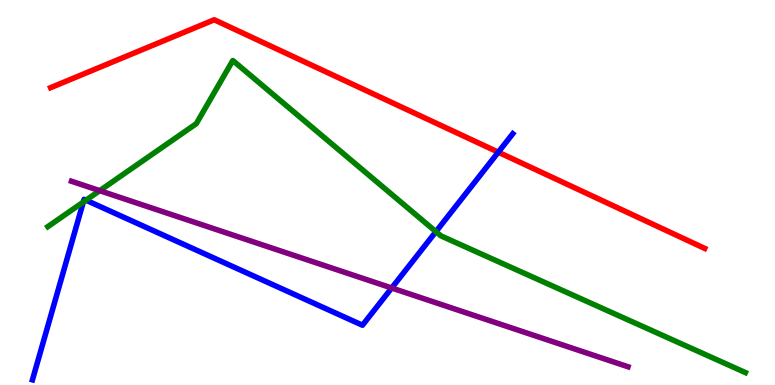[{'lines': ['blue', 'red'], 'intersections': [{'x': 6.43, 'y': 6.05}]}, {'lines': ['green', 'red'], 'intersections': []}, {'lines': ['purple', 'red'], 'intersections': []}, {'lines': ['blue', 'green'], 'intersections': [{'x': 1.07, 'y': 4.75}, {'x': 1.11, 'y': 4.8}, {'x': 5.62, 'y': 3.98}]}, {'lines': ['blue', 'purple'], 'intersections': [{'x': 5.05, 'y': 2.52}]}, {'lines': ['green', 'purple'], 'intersections': [{'x': 1.29, 'y': 5.05}]}]